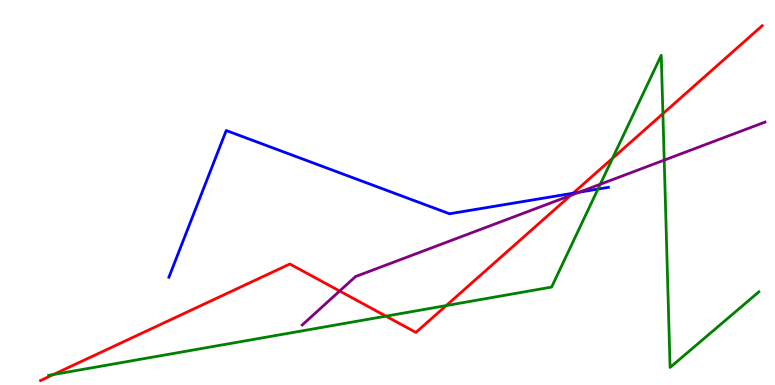[{'lines': ['blue', 'red'], 'intersections': [{'x': 7.39, 'y': 4.98}]}, {'lines': ['green', 'red'], 'intersections': [{'x': 0.688, 'y': 0.271}, {'x': 4.98, 'y': 1.79}, {'x': 5.76, 'y': 2.06}, {'x': 7.9, 'y': 5.89}, {'x': 8.55, 'y': 7.05}]}, {'lines': ['purple', 'red'], 'intersections': [{'x': 4.38, 'y': 2.44}, {'x': 7.36, 'y': 4.92}]}, {'lines': ['blue', 'green'], 'intersections': [{'x': 7.72, 'y': 5.09}]}, {'lines': ['blue', 'purple'], 'intersections': [{'x': 7.47, 'y': 5.01}]}, {'lines': ['green', 'purple'], 'intersections': [{'x': 7.75, 'y': 5.21}, {'x': 8.57, 'y': 5.84}]}]